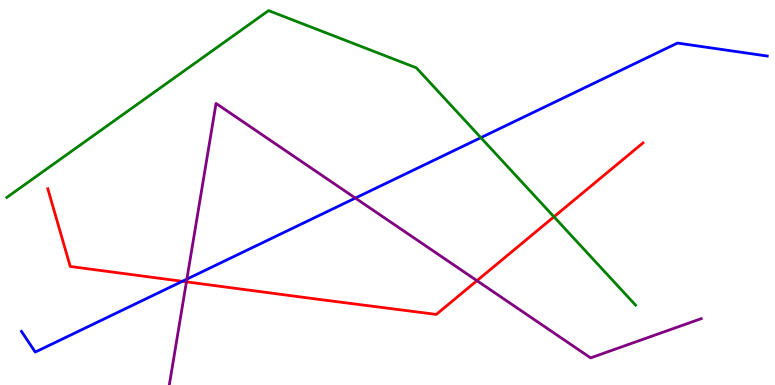[{'lines': ['blue', 'red'], 'intersections': [{'x': 2.35, 'y': 2.69}]}, {'lines': ['green', 'red'], 'intersections': [{'x': 7.15, 'y': 4.37}]}, {'lines': ['purple', 'red'], 'intersections': [{'x': 2.41, 'y': 2.68}, {'x': 6.15, 'y': 2.71}]}, {'lines': ['blue', 'green'], 'intersections': [{'x': 6.2, 'y': 6.42}]}, {'lines': ['blue', 'purple'], 'intersections': [{'x': 2.41, 'y': 2.75}, {'x': 4.59, 'y': 4.86}]}, {'lines': ['green', 'purple'], 'intersections': []}]